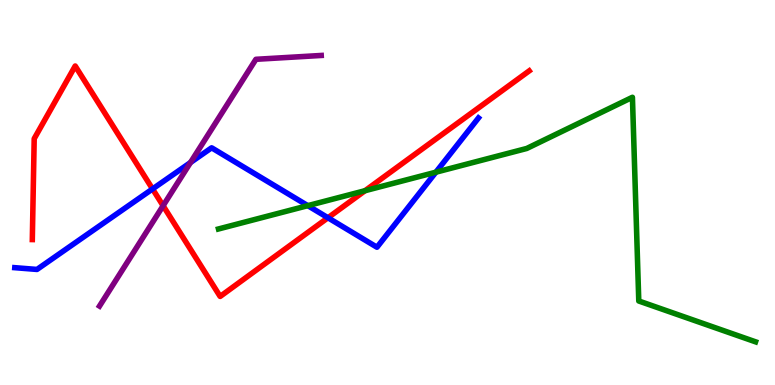[{'lines': ['blue', 'red'], 'intersections': [{'x': 1.97, 'y': 5.09}, {'x': 4.23, 'y': 4.34}]}, {'lines': ['green', 'red'], 'intersections': [{'x': 4.71, 'y': 5.05}]}, {'lines': ['purple', 'red'], 'intersections': [{'x': 2.1, 'y': 4.66}]}, {'lines': ['blue', 'green'], 'intersections': [{'x': 3.97, 'y': 4.66}, {'x': 5.62, 'y': 5.53}]}, {'lines': ['blue', 'purple'], 'intersections': [{'x': 2.46, 'y': 5.78}]}, {'lines': ['green', 'purple'], 'intersections': []}]